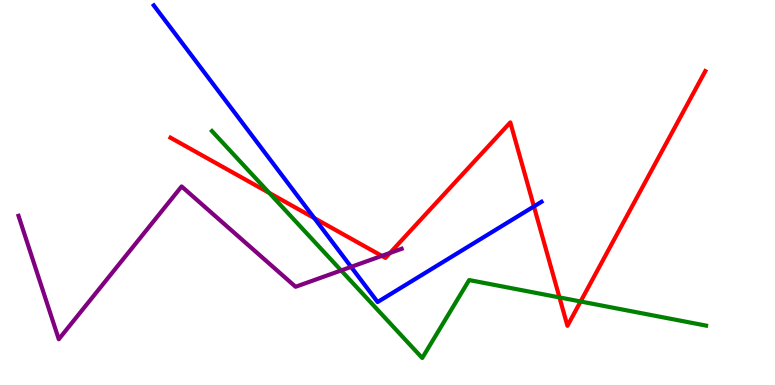[{'lines': ['blue', 'red'], 'intersections': [{'x': 4.06, 'y': 4.33}, {'x': 6.89, 'y': 4.64}]}, {'lines': ['green', 'red'], 'intersections': [{'x': 3.47, 'y': 4.99}, {'x': 7.22, 'y': 2.27}, {'x': 7.49, 'y': 2.17}]}, {'lines': ['purple', 'red'], 'intersections': [{'x': 4.93, 'y': 3.35}, {'x': 5.03, 'y': 3.43}]}, {'lines': ['blue', 'green'], 'intersections': []}, {'lines': ['blue', 'purple'], 'intersections': [{'x': 4.53, 'y': 3.07}]}, {'lines': ['green', 'purple'], 'intersections': [{'x': 4.4, 'y': 2.98}]}]